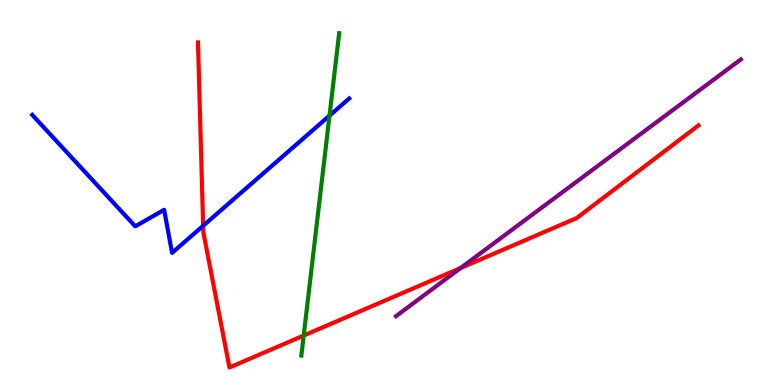[{'lines': ['blue', 'red'], 'intersections': [{'x': 2.62, 'y': 4.14}]}, {'lines': ['green', 'red'], 'intersections': [{'x': 3.92, 'y': 1.28}]}, {'lines': ['purple', 'red'], 'intersections': [{'x': 5.94, 'y': 3.04}]}, {'lines': ['blue', 'green'], 'intersections': [{'x': 4.25, 'y': 7.0}]}, {'lines': ['blue', 'purple'], 'intersections': []}, {'lines': ['green', 'purple'], 'intersections': []}]